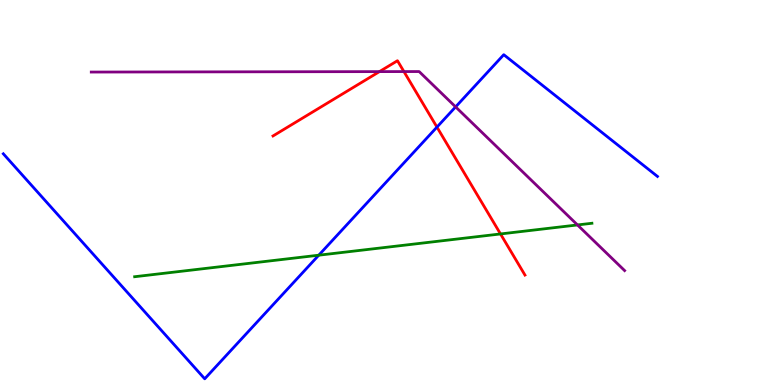[{'lines': ['blue', 'red'], 'intersections': [{'x': 5.64, 'y': 6.7}]}, {'lines': ['green', 'red'], 'intersections': [{'x': 6.46, 'y': 3.92}]}, {'lines': ['purple', 'red'], 'intersections': [{'x': 4.9, 'y': 8.14}, {'x': 5.21, 'y': 8.14}]}, {'lines': ['blue', 'green'], 'intersections': [{'x': 4.11, 'y': 3.37}]}, {'lines': ['blue', 'purple'], 'intersections': [{'x': 5.88, 'y': 7.22}]}, {'lines': ['green', 'purple'], 'intersections': [{'x': 7.45, 'y': 4.16}]}]